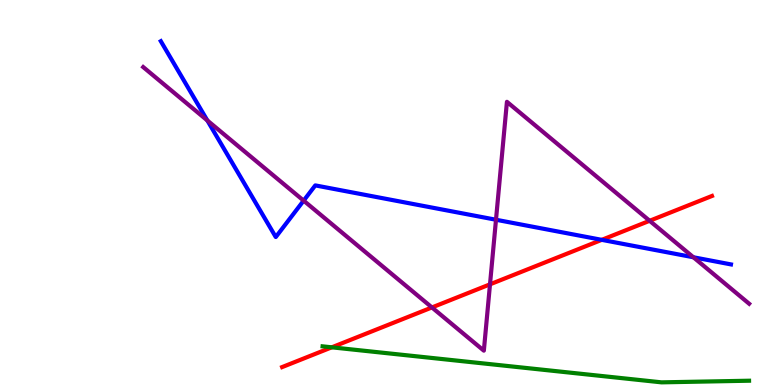[{'lines': ['blue', 'red'], 'intersections': [{'x': 7.76, 'y': 3.77}]}, {'lines': ['green', 'red'], 'intersections': [{'x': 4.28, 'y': 0.979}]}, {'lines': ['purple', 'red'], 'intersections': [{'x': 5.57, 'y': 2.01}, {'x': 6.32, 'y': 2.61}, {'x': 8.38, 'y': 4.27}]}, {'lines': ['blue', 'green'], 'intersections': []}, {'lines': ['blue', 'purple'], 'intersections': [{'x': 2.68, 'y': 6.87}, {'x': 3.92, 'y': 4.79}, {'x': 6.4, 'y': 4.29}, {'x': 8.95, 'y': 3.32}]}, {'lines': ['green', 'purple'], 'intersections': []}]